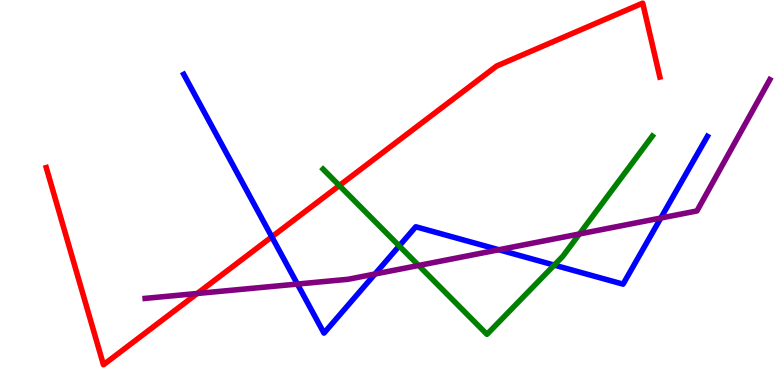[{'lines': ['blue', 'red'], 'intersections': [{'x': 3.51, 'y': 3.85}]}, {'lines': ['green', 'red'], 'intersections': [{'x': 4.38, 'y': 5.18}]}, {'lines': ['purple', 'red'], 'intersections': [{'x': 2.55, 'y': 2.38}]}, {'lines': ['blue', 'green'], 'intersections': [{'x': 5.15, 'y': 3.61}, {'x': 7.15, 'y': 3.11}]}, {'lines': ['blue', 'purple'], 'intersections': [{'x': 3.84, 'y': 2.62}, {'x': 4.84, 'y': 2.88}, {'x': 6.44, 'y': 3.51}, {'x': 8.53, 'y': 4.34}]}, {'lines': ['green', 'purple'], 'intersections': [{'x': 5.4, 'y': 3.1}, {'x': 7.48, 'y': 3.92}]}]